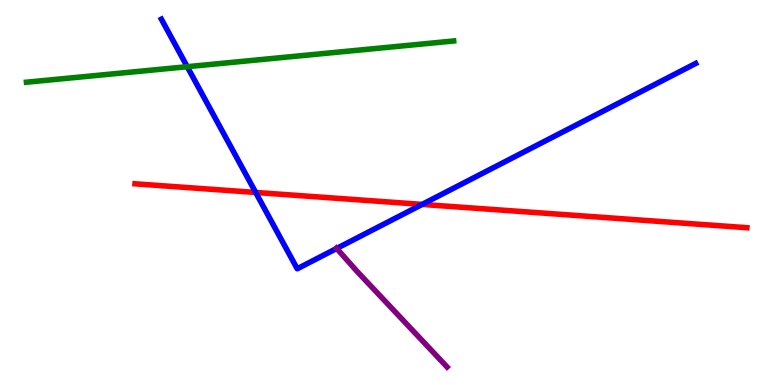[{'lines': ['blue', 'red'], 'intersections': [{'x': 3.3, 'y': 5.0}, {'x': 5.45, 'y': 4.69}]}, {'lines': ['green', 'red'], 'intersections': []}, {'lines': ['purple', 'red'], 'intersections': []}, {'lines': ['blue', 'green'], 'intersections': [{'x': 2.42, 'y': 8.27}]}, {'lines': ['blue', 'purple'], 'intersections': [{'x': 4.34, 'y': 3.55}]}, {'lines': ['green', 'purple'], 'intersections': []}]